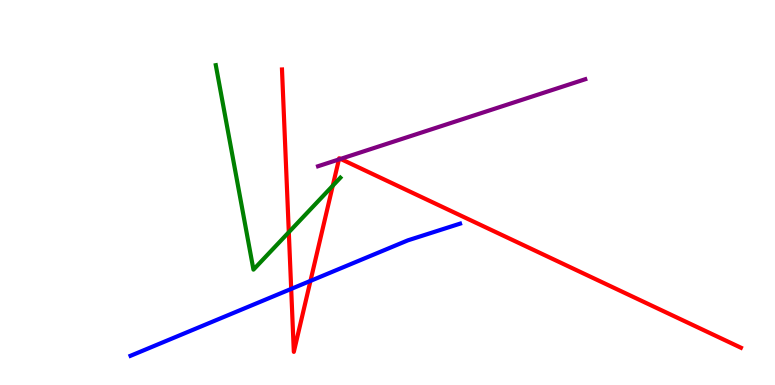[{'lines': ['blue', 'red'], 'intersections': [{'x': 3.76, 'y': 2.5}, {'x': 4.01, 'y': 2.7}]}, {'lines': ['green', 'red'], 'intersections': [{'x': 3.73, 'y': 3.97}, {'x': 4.29, 'y': 5.18}]}, {'lines': ['purple', 'red'], 'intersections': [{'x': 4.37, 'y': 5.86}, {'x': 4.39, 'y': 5.87}]}, {'lines': ['blue', 'green'], 'intersections': []}, {'lines': ['blue', 'purple'], 'intersections': []}, {'lines': ['green', 'purple'], 'intersections': []}]